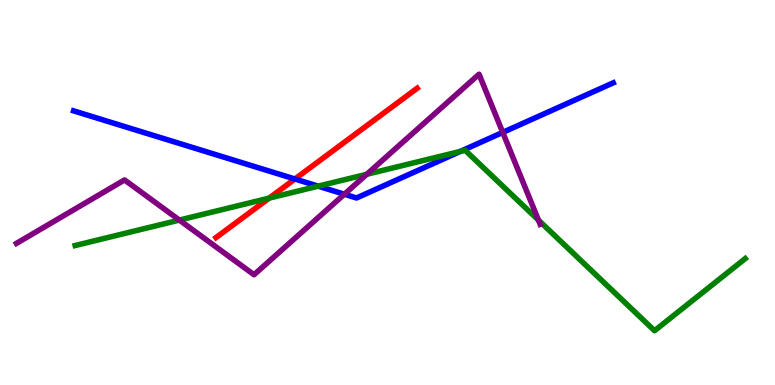[{'lines': ['blue', 'red'], 'intersections': [{'x': 3.81, 'y': 5.35}]}, {'lines': ['green', 'red'], 'intersections': [{'x': 3.47, 'y': 4.85}]}, {'lines': ['purple', 'red'], 'intersections': []}, {'lines': ['blue', 'green'], 'intersections': [{'x': 4.11, 'y': 5.16}, {'x': 5.94, 'y': 6.07}]}, {'lines': ['blue', 'purple'], 'intersections': [{'x': 4.44, 'y': 4.95}, {'x': 6.49, 'y': 6.56}]}, {'lines': ['green', 'purple'], 'intersections': [{'x': 2.31, 'y': 4.28}, {'x': 4.73, 'y': 5.47}, {'x': 6.95, 'y': 4.28}]}]